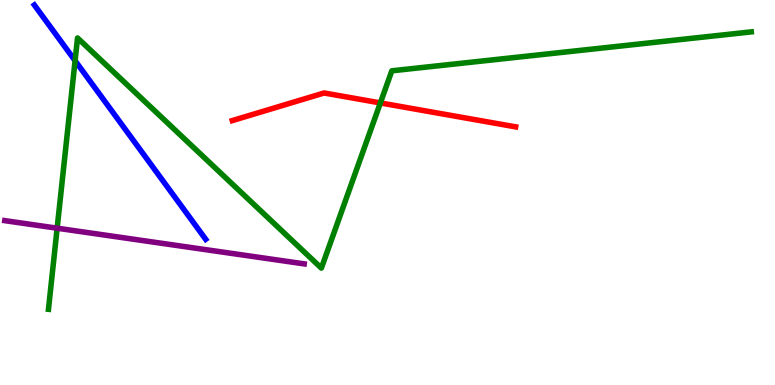[{'lines': ['blue', 'red'], 'intersections': []}, {'lines': ['green', 'red'], 'intersections': [{'x': 4.91, 'y': 7.33}]}, {'lines': ['purple', 'red'], 'intersections': []}, {'lines': ['blue', 'green'], 'intersections': [{'x': 0.969, 'y': 8.42}]}, {'lines': ['blue', 'purple'], 'intersections': []}, {'lines': ['green', 'purple'], 'intersections': [{'x': 0.737, 'y': 4.07}]}]